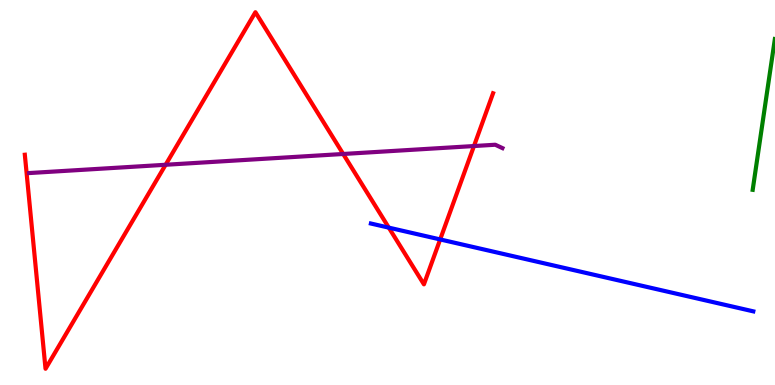[{'lines': ['blue', 'red'], 'intersections': [{'x': 5.02, 'y': 4.09}, {'x': 5.68, 'y': 3.78}]}, {'lines': ['green', 'red'], 'intersections': []}, {'lines': ['purple', 'red'], 'intersections': [{'x': 2.14, 'y': 5.72}, {'x': 4.43, 'y': 6.0}, {'x': 6.12, 'y': 6.21}]}, {'lines': ['blue', 'green'], 'intersections': []}, {'lines': ['blue', 'purple'], 'intersections': []}, {'lines': ['green', 'purple'], 'intersections': []}]